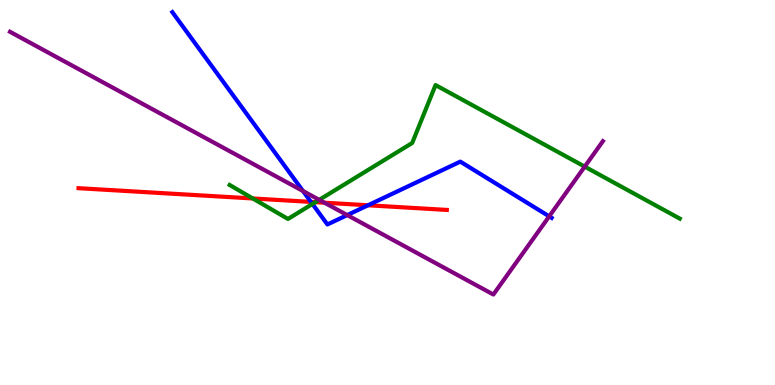[{'lines': ['blue', 'red'], 'intersections': [{'x': 4.01, 'y': 4.76}, {'x': 4.75, 'y': 4.67}]}, {'lines': ['green', 'red'], 'intersections': [{'x': 3.26, 'y': 4.84}, {'x': 4.07, 'y': 4.75}]}, {'lines': ['purple', 'red'], 'intersections': [{'x': 4.19, 'y': 4.74}]}, {'lines': ['blue', 'green'], 'intersections': [{'x': 4.03, 'y': 4.7}]}, {'lines': ['blue', 'purple'], 'intersections': [{'x': 3.91, 'y': 5.04}, {'x': 4.48, 'y': 4.41}, {'x': 7.09, 'y': 4.38}]}, {'lines': ['green', 'purple'], 'intersections': [{'x': 4.12, 'y': 4.81}, {'x': 7.54, 'y': 5.67}]}]